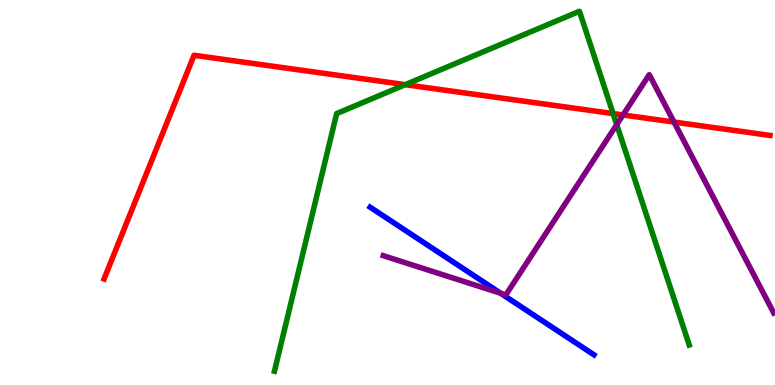[{'lines': ['blue', 'red'], 'intersections': []}, {'lines': ['green', 'red'], 'intersections': [{'x': 5.23, 'y': 7.8}, {'x': 7.91, 'y': 7.05}]}, {'lines': ['purple', 'red'], 'intersections': [{'x': 8.04, 'y': 7.01}, {'x': 8.7, 'y': 6.83}]}, {'lines': ['blue', 'green'], 'intersections': []}, {'lines': ['blue', 'purple'], 'intersections': [{'x': 6.46, 'y': 2.38}]}, {'lines': ['green', 'purple'], 'intersections': [{'x': 7.96, 'y': 6.76}]}]